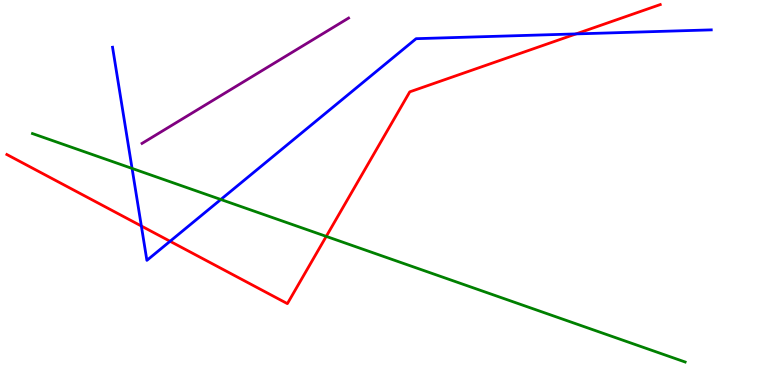[{'lines': ['blue', 'red'], 'intersections': [{'x': 1.82, 'y': 4.13}, {'x': 2.19, 'y': 3.73}, {'x': 7.43, 'y': 9.12}]}, {'lines': ['green', 'red'], 'intersections': [{'x': 4.21, 'y': 3.86}]}, {'lines': ['purple', 'red'], 'intersections': []}, {'lines': ['blue', 'green'], 'intersections': [{'x': 1.7, 'y': 5.63}, {'x': 2.85, 'y': 4.82}]}, {'lines': ['blue', 'purple'], 'intersections': []}, {'lines': ['green', 'purple'], 'intersections': []}]